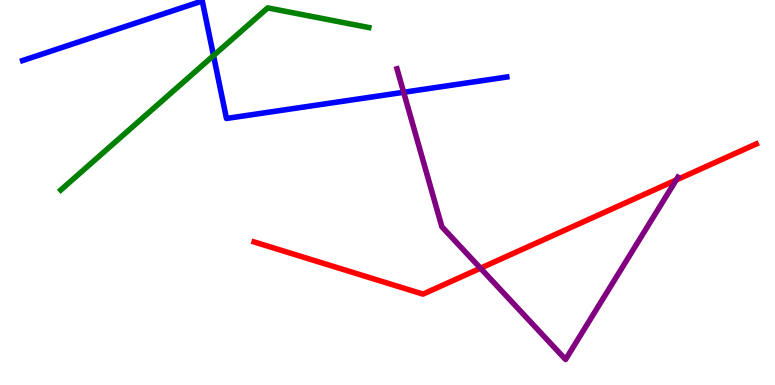[{'lines': ['blue', 'red'], 'intersections': []}, {'lines': ['green', 'red'], 'intersections': []}, {'lines': ['purple', 'red'], 'intersections': [{'x': 6.2, 'y': 3.03}, {'x': 8.72, 'y': 5.32}]}, {'lines': ['blue', 'green'], 'intersections': [{'x': 2.75, 'y': 8.56}]}, {'lines': ['blue', 'purple'], 'intersections': [{'x': 5.21, 'y': 7.6}]}, {'lines': ['green', 'purple'], 'intersections': []}]